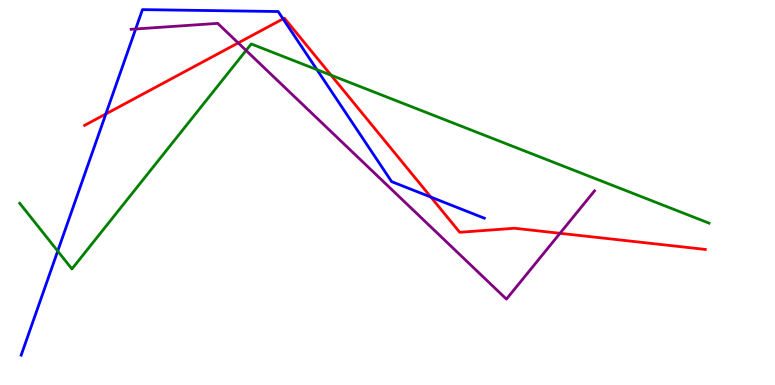[{'lines': ['blue', 'red'], 'intersections': [{'x': 1.37, 'y': 7.04}, {'x': 3.65, 'y': 9.51}, {'x': 5.56, 'y': 4.88}]}, {'lines': ['green', 'red'], 'intersections': [{'x': 4.27, 'y': 8.05}]}, {'lines': ['purple', 'red'], 'intersections': [{'x': 3.07, 'y': 8.88}, {'x': 7.23, 'y': 3.94}]}, {'lines': ['blue', 'green'], 'intersections': [{'x': 0.745, 'y': 3.48}, {'x': 4.09, 'y': 8.19}]}, {'lines': ['blue', 'purple'], 'intersections': [{'x': 1.75, 'y': 9.25}]}, {'lines': ['green', 'purple'], 'intersections': [{'x': 3.18, 'y': 8.69}]}]